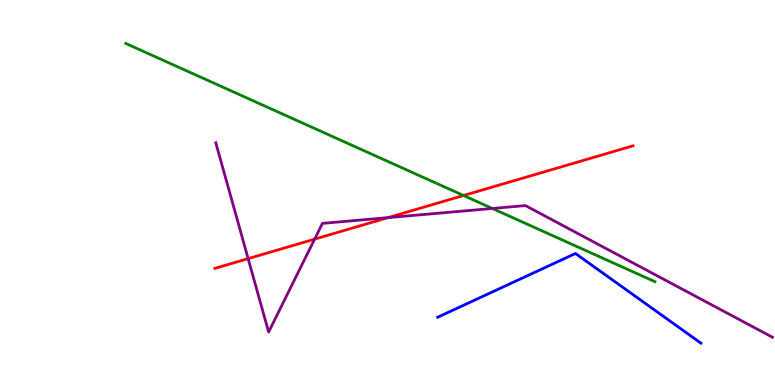[{'lines': ['blue', 'red'], 'intersections': []}, {'lines': ['green', 'red'], 'intersections': [{'x': 5.98, 'y': 4.92}]}, {'lines': ['purple', 'red'], 'intersections': [{'x': 3.2, 'y': 3.28}, {'x': 4.06, 'y': 3.79}, {'x': 5.01, 'y': 4.35}]}, {'lines': ['blue', 'green'], 'intersections': []}, {'lines': ['blue', 'purple'], 'intersections': []}, {'lines': ['green', 'purple'], 'intersections': [{'x': 6.35, 'y': 4.59}]}]